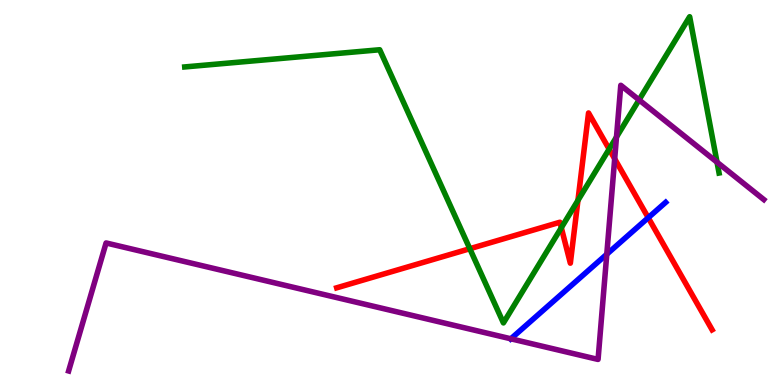[{'lines': ['blue', 'red'], 'intersections': [{'x': 8.36, 'y': 4.35}]}, {'lines': ['green', 'red'], 'intersections': [{'x': 6.06, 'y': 3.54}, {'x': 7.24, 'y': 4.08}, {'x': 7.46, 'y': 4.8}, {'x': 7.86, 'y': 6.13}]}, {'lines': ['purple', 'red'], 'intersections': [{'x': 7.93, 'y': 5.87}]}, {'lines': ['blue', 'green'], 'intersections': []}, {'lines': ['blue', 'purple'], 'intersections': [{'x': 6.59, 'y': 1.2}, {'x': 7.83, 'y': 3.4}]}, {'lines': ['green', 'purple'], 'intersections': [{'x': 7.95, 'y': 6.44}, {'x': 8.25, 'y': 7.41}, {'x': 9.25, 'y': 5.79}]}]